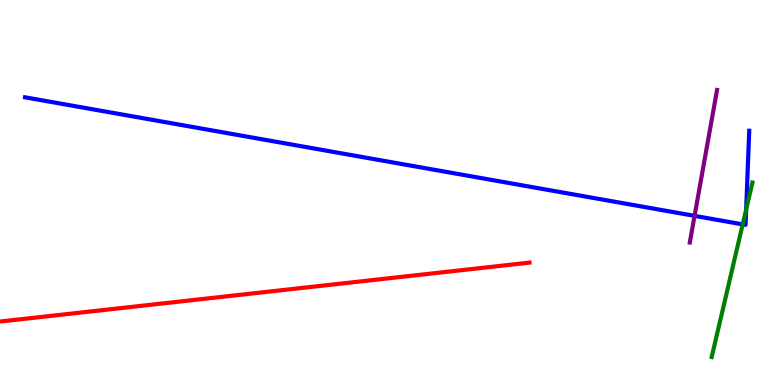[{'lines': ['blue', 'red'], 'intersections': []}, {'lines': ['green', 'red'], 'intersections': []}, {'lines': ['purple', 'red'], 'intersections': []}, {'lines': ['blue', 'green'], 'intersections': [{'x': 9.58, 'y': 4.17}, {'x': 9.63, 'y': 4.56}]}, {'lines': ['blue', 'purple'], 'intersections': [{'x': 8.96, 'y': 4.39}]}, {'lines': ['green', 'purple'], 'intersections': []}]